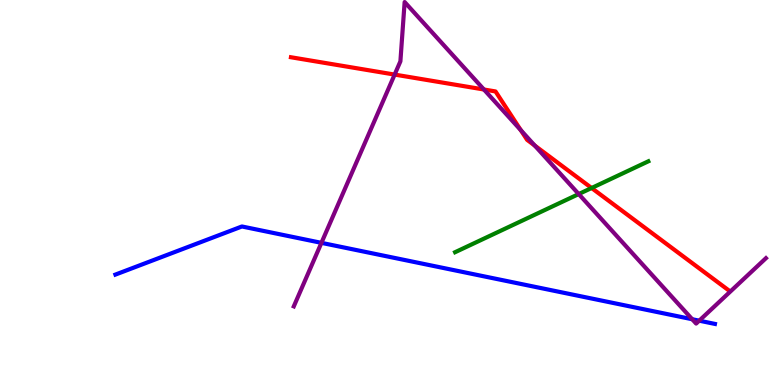[{'lines': ['blue', 'red'], 'intersections': []}, {'lines': ['green', 'red'], 'intersections': [{'x': 7.63, 'y': 5.12}]}, {'lines': ['purple', 'red'], 'intersections': [{'x': 5.09, 'y': 8.06}, {'x': 6.24, 'y': 7.68}, {'x': 6.72, 'y': 6.62}, {'x': 6.9, 'y': 6.22}]}, {'lines': ['blue', 'green'], 'intersections': []}, {'lines': ['blue', 'purple'], 'intersections': [{'x': 4.15, 'y': 3.69}, {'x': 8.93, 'y': 1.71}, {'x': 9.02, 'y': 1.67}]}, {'lines': ['green', 'purple'], 'intersections': [{'x': 7.47, 'y': 4.96}]}]